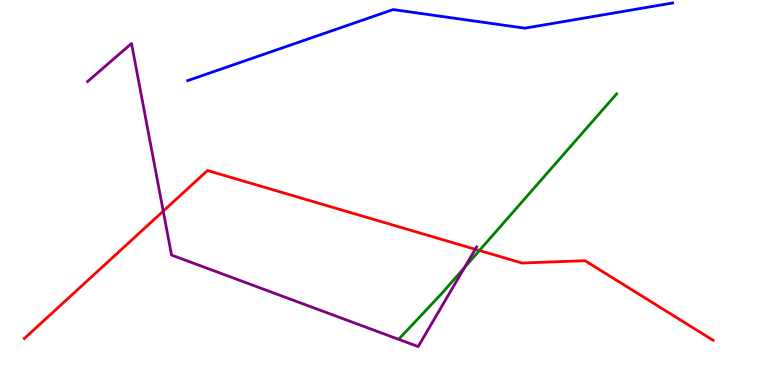[{'lines': ['blue', 'red'], 'intersections': []}, {'lines': ['green', 'red'], 'intersections': [{'x': 6.19, 'y': 3.49}]}, {'lines': ['purple', 'red'], 'intersections': [{'x': 2.11, 'y': 4.52}, {'x': 6.13, 'y': 3.53}]}, {'lines': ['blue', 'green'], 'intersections': []}, {'lines': ['blue', 'purple'], 'intersections': []}, {'lines': ['green', 'purple'], 'intersections': [{'x': 6.0, 'y': 3.06}]}]